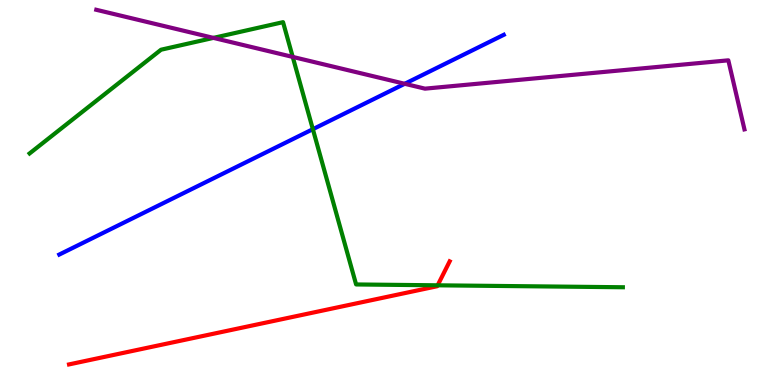[{'lines': ['blue', 'red'], 'intersections': []}, {'lines': ['green', 'red'], 'intersections': [{'x': 5.65, 'y': 2.59}]}, {'lines': ['purple', 'red'], 'intersections': []}, {'lines': ['blue', 'green'], 'intersections': [{'x': 4.04, 'y': 6.64}]}, {'lines': ['blue', 'purple'], 'intersections': [{'x': 5.22, 'y': 7.82}]}, {'lines': ['green', 'purple'], 'intersections': [{'x': 2.75, 'y': 9.02}, {'x': 3.78, 'y': 8.52}]}]